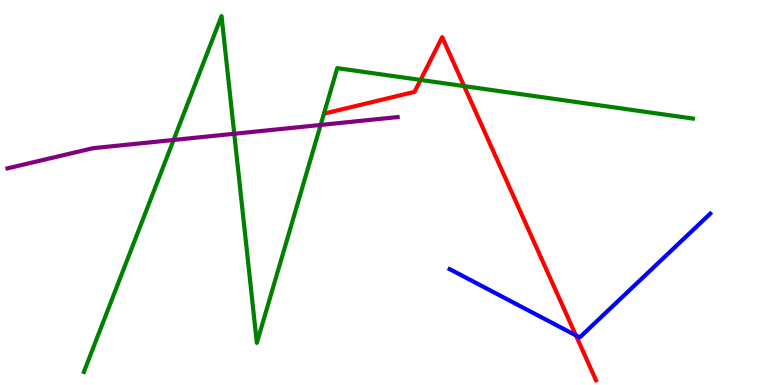[{'lines': ['blue', 'red'], 'intersections': [{'x': 7.43, 'y': 1.29}]}, {'lines': ['green', 'red'], 'intersections': [{'x': 5.43, 'y': 7.92}, {'x': 5.99, 'y': 7.76}]}, {'lines': ['purple', 'red'], 'intersections': []}, {'lines': ['blue', 'green'], 'intersections': []}, {'lines': ['blue', 'purple'], 'intersections': []}, {'lines': ['green', 'purple'], 'intersections': [{'x': 2.24, 'y': 6.36}, {'x': 3.02, 'y': 6.53}, {'x': 4.14, 'y': 6.75}]}]